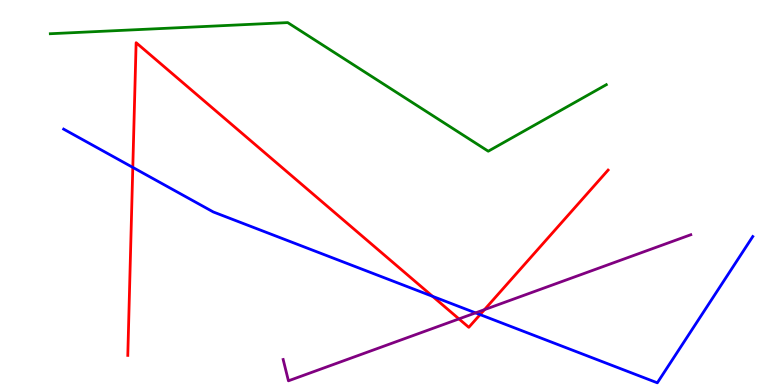[{'lines': ['blue', 'red'], 'intersections': [{'x': 1.71, 'y': 5.65}, {'x': 5.58, 'y': 2.3}, {'x': 6.19, 'y': 1.83}]}, {'lines': ['green', 'red'], 'intersections': []}, {'lines': ['purple', 'red'], 'intersections': [{'x': 5.92, 'y': 1.72}, {'x': 6.25, 'y': 1.96}]}, {'lines': ['blue', 'green'], 'intersections': []}, {'lines': ['blue', 'purple'], 'intersections': [{'x': 6.14, 'y': 1.87}]}, {'lines': ['green', 'purple'], 'intersections': []}]